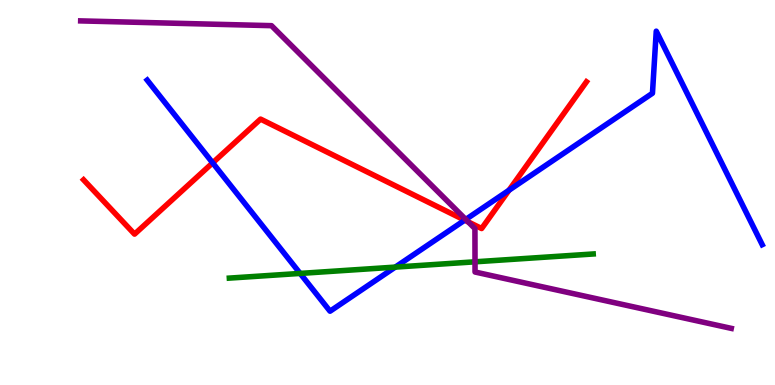[{'lines': ['blue', 'red'], 'intersections': [{'x': 2.74, 'y': 5.77}, {'x': 6.0, 'y': 4.28}, {'x': 6.57, 'y': 5.06}]}, {'lines': ['green', 'red'], 'intersections': []}, {'lines': ['purple', 'red'], 'intersections': [{'x': 6.04, 'y': 4.24}]}, {'lines': ['blue', 'green'], 'intersections': [{'x': 3.87, 'y': 2.9}, {'x': 5.1, 'y': 3.06}]}, {'lines': ['blue', 'purple'], 'intersections': [{'x': 6.01, 'y': 4.3}]}, {'lines': ['green', 'purple'], 'intersections': [{'x': 6.13, 'y': 3.2}]}]